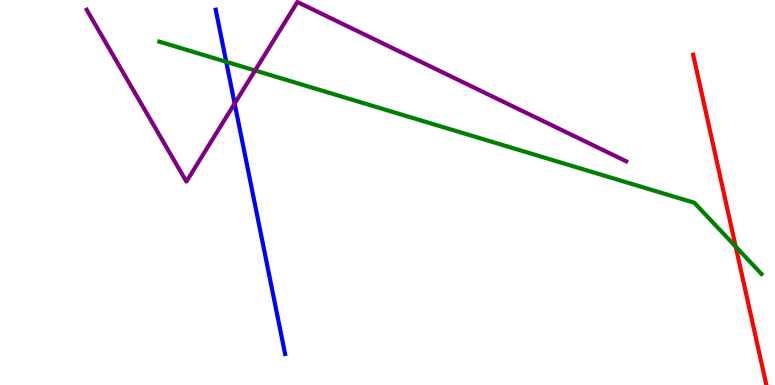[{'lines': ['blue', 'red'], 'intersections': []}, {'lines': ['green', 'red'], 'intersections': [{'x': 9.49, 'y': 3.59}]}, {'lines': ['purple', 'red'], 'intersections': []}, {'lines': ['blue', 'green'], 'intersections': [{'x': 2.92, 'y': 8.39}]}, {'lines': ['blue', 'purple'], 'intersections': [{'x': 3.03, 'y': 7.31}]}, {'lines': ['green', 'purple'], 'intersections': [{'x': 3.29, 'y': 8.17}]}]